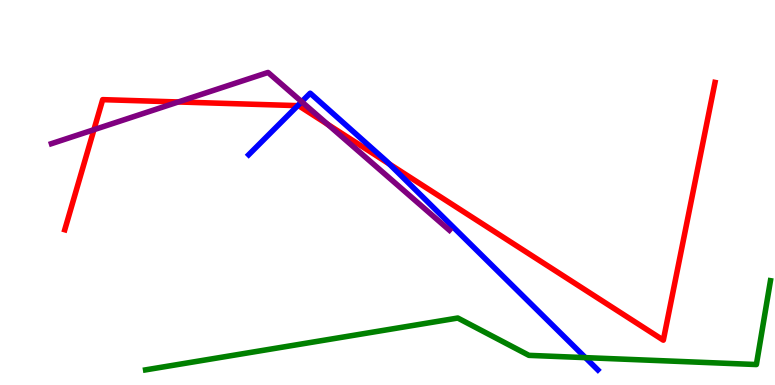[{'lines': ['blue', 'red'], 'intersections': [{'x': 3.84, 'y': 7.26}, {'x': 5.02, 'y': 5.74}]}, {'lines': ['green', 'red'], 'intersections': []}, {'lines': ['purple', 'red'], 'intersections': [{'x': 1.21, 'y': 6.63}, {'x': 2.3, 'y': 7.35}, {'x': 4.23, 'y': 6.77}]}, {'lines': ['blue', 'green'], 'intersections': [{'x': 7.55, 'y': 0.711}]}, {'lines': ['blue', 'purple'], 'intersections': [{'x': 3.89, 'y': 7.36}]}, {'lines': ['green', 'purple'], 'intersections': []}]